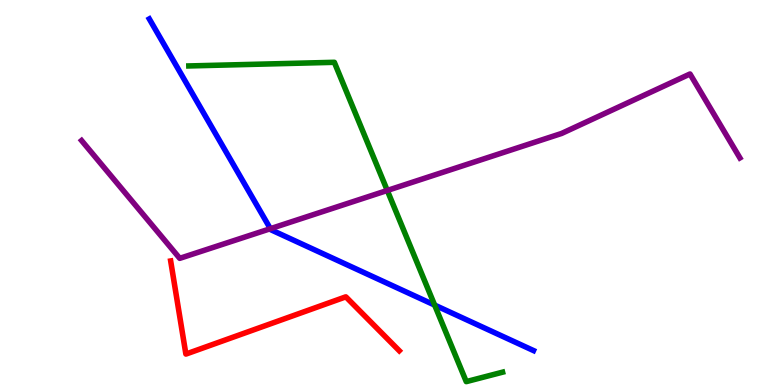[{'lines': ['blue', 'red'], 'intersections': []}, {'lines': ['green', 'red'], 'intersections': []}, {'lines': ['purple', 'red'], 'intersections': []}, {'lines': ['blue', 'green'], 'intersections': [{'x': 5.61, 'y': 2.08}]}, {'lines': ['blue', 'purple'], 'intersections': [{'x': 3.49, 'y': 4.06}]}, {'lines': ['green', 'purple'], 'intersections': [{'x': 5.0, 'y': 5.05}]}]